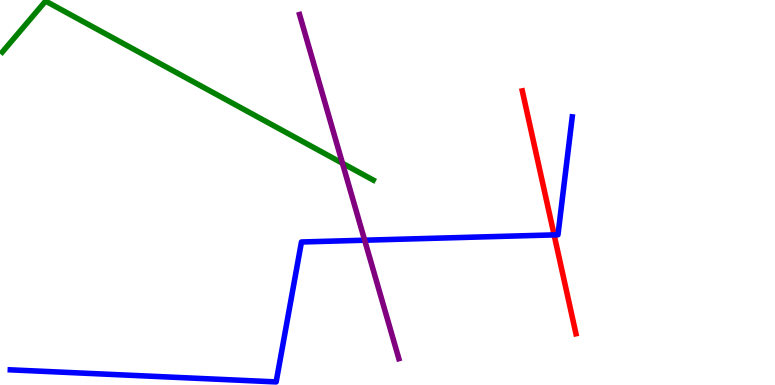[{'lines': ['blue', 'red'], 'intersections': [{'x': 7.15, 'y': 3.9}]}, {'lines': ['green', 'red'], 'intersections': []}, {'lines': ['purple', 'red'], 'intersections': []}, {'lines': ['blue', 'green'], 'intersections': []}, {'lines': ['blue', 'purple'], 'intersections': [{'x': 4.71, 'y': 3.76}]}, {'lines': ['green', 'purple'], 'intersections': [{'x': 4.42, 'y': 5.76}]}]